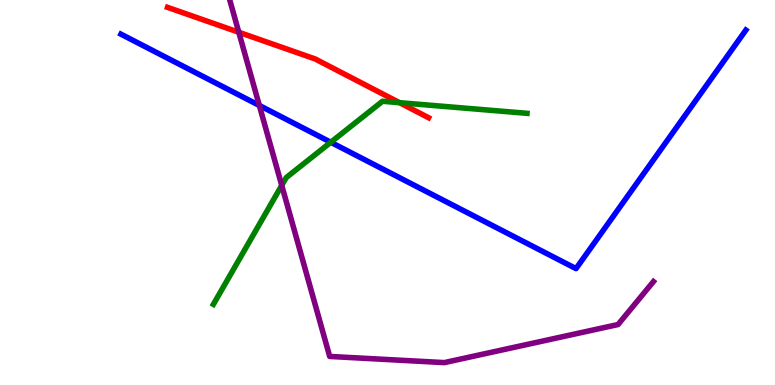[{'lines': ['blue', 'red'], 'intersections': []}, {'lines': ['green', 'red'], 'intersections': [{'x': 5.16, 'y': 7.33}]}, {'lines': ['purple', 'red'], 'intersections': [{'x': 3.08, 'y': 9.16}]}, {'lines': ['blue', 'green'], 'intersections': [{'x': 4.27, 'y': 6.3}]}, {'lines': ['blue', 'purple'], 'intersections': [{'x': 3.35, 'y': 7.26}]}, {'lines': ['green', 'purple'], 'intersections': [{'x': 3.64, 'y': 5.18}]}]